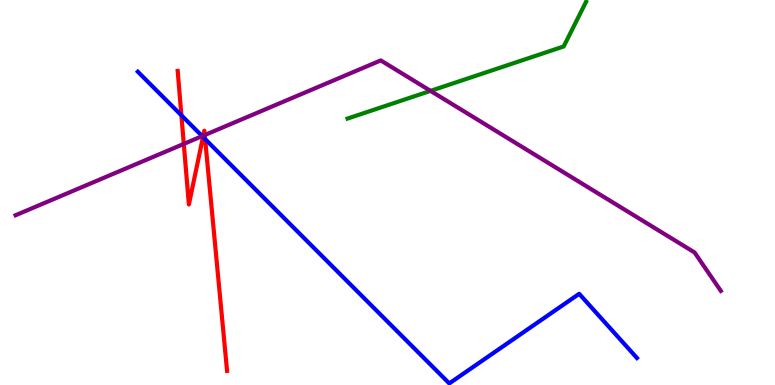[{'lines': ['blue', 'red'], 'intersections': [{'x': 2.34, 'y': 7.0}, {'x': 2.62, 'y': 6.44}, {'x': 2.65, 'y': 6.39}]}, {'lines': ['green', 'red'], 'intersections': []}, {'lines': ['purple', 'red'], 'intersections': [{'x': 2.37, 'y': 6.26}, {'x': 2.62, 'y': 6.48}, {'x': 2.64, 'y': 6.49}]}, {'lines': ['blue', 'green'], 'intersections': []}, {'lines': ['blue', 'purple'], 'intersections': [{'x': 2.61, 'y': 6.46}]}, {'lines': ['green', 'purple'], 'intersections': [{'x': 5.56, 'y': 7.64}]}]